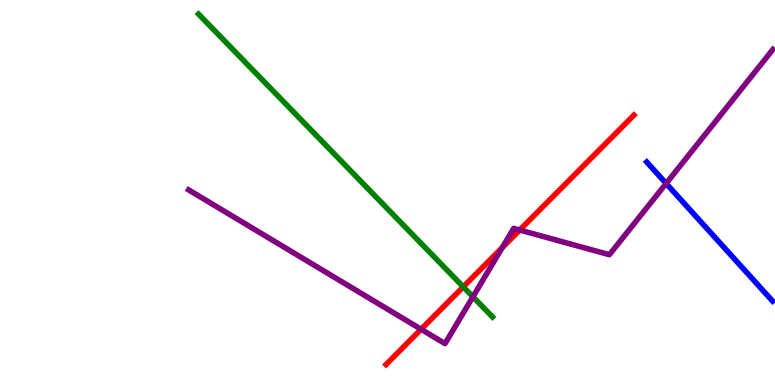[{'lines': ['blue', 'red'], 'intersections': []}, {'lines': ['green', 'red'], 'intersections': [{'x': 5.98, 'y': 2.55}]}, {'lines': ['purple', 'red'], 'intersections': [{'x': 5.43, 'y': 1.45}, {'x': 6.48, 'y': 3.57}, {'x': 6.71, 'y': 4.03}]}, {'lines': ['blue', 'green'], 'intersections': []}, {'lines': ['blue', 'purple'], 'intersections': [{'x': 8.6, 'y': 5.23}]}, {'lines': ['green', 'purple'], 'intersections': [{'x': 6.1, 'y': 2.29}]}]